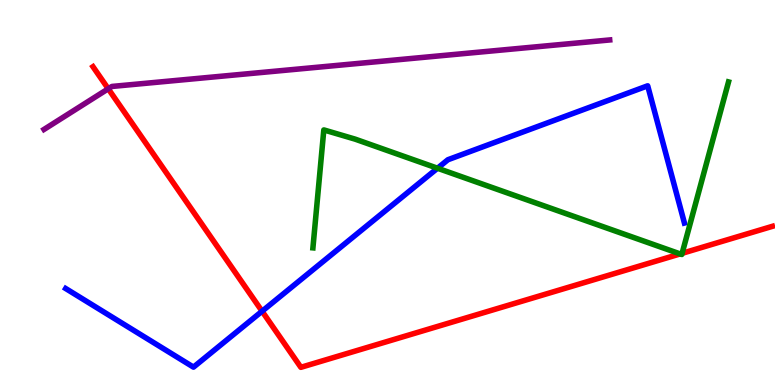[{'lines': ['blue', 'red'], 'intersections': [{'x': 3.38, 'y': 1.92}]}, {'lines': ['green', 'red'], 'intersections': [{'x': 8.78, 'y': 3.4}, {'x': 8.8, 'y': 3.42}]}, {'lines': ['purple', 'red'], 'intersections': [{'x': 1.4, 'y': 7.69}]}, {'lines': ['blue', 'green'], 'intersections': [{'x': 5.65, 'y': 5.63}]}, {'lines': ['blue', 'purple'], 'intersections': []}, {'lines': ['green', 'purple'], 'intersections': []}]